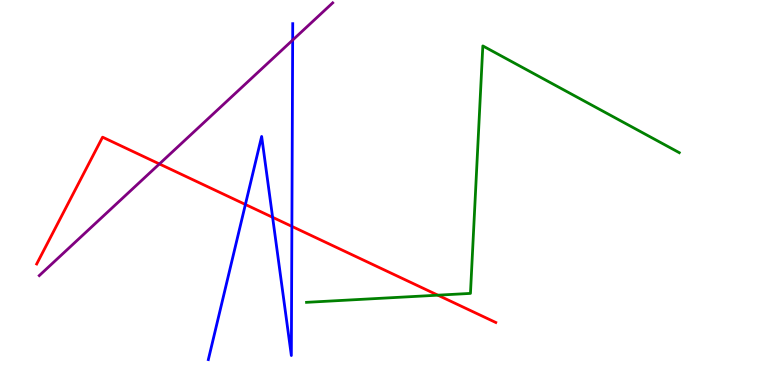[{'lines': ['blue', 'red'], 'intersections': [{'x': 3.17, 'y': 4.69}, {'x': 3.52, 'y': 4.36}, {'x': 3.77, 'y': 4.12}]}, {'lines': ['green', 'red'], 'intersections': [{'x': 5.65, 'y': 2.33}]}, {'lines': ['purple', 'red'], 'intersections': [{'x': 2.06, 'y': 5.74}]}, {'lines': ['blue', 'green'], 'intersections': []}, {'lines': ['blue', 'purple'], 'intersections': [{'x': 3.78, 'y': 8.96}]}, {'lines': ['green', 'purple'], 'intersections': []}]